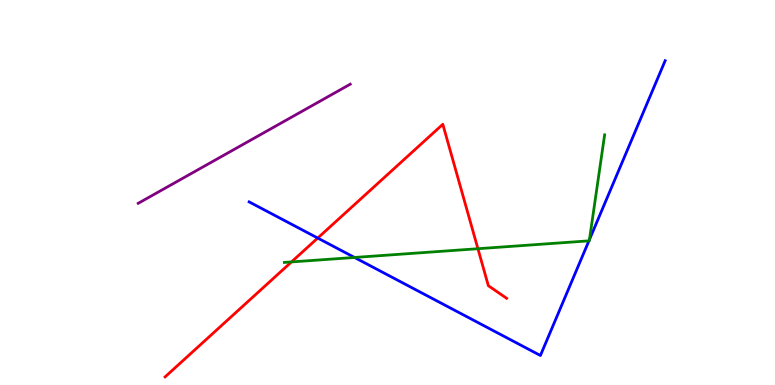[{'lines': ['blue', 'red'], 'intersections': [{'x': 4.1, 'y': 3.82}]}, {'lines': ['green', 'red'], 'intersections': [{'x': 3.76, 'y': 3.2}, {'x': 6.17, 'y': 3.54}]}, {'lines': ['purple', 'red'], 'intersections': []}, {'lines': ['blue', 'green'], 'intersections': [{'x': 4.57, 'y': 3.31}, {'x': 7.6, 'y': 3.74}, {'x': 7.61, 'y': 3.78}]}, {'lines': ['blue', 'purple'], 'intersections': []}, {'lines': ['green', 'purple'], 'intersections': []}]